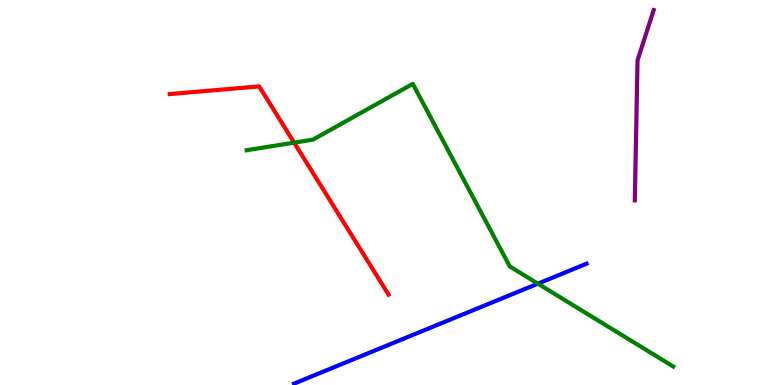[{'lines': ['blue', 'red'], 'intersections': []}, {'lines': ['green', 'red'], 'intersections': [{'x': 3.8, 'y': 6.3}]}, {'lines': ['purple', 'red'], 'intersections': []}, {'lines': ['blue', 'green'], 'intersections': [{'x': 6.94, 'y': 2.63}]}, {'lines': ['blue', 'purple'], 'intersections': []}, {'lines': ['green', 'purple'], 'intersections': []}]